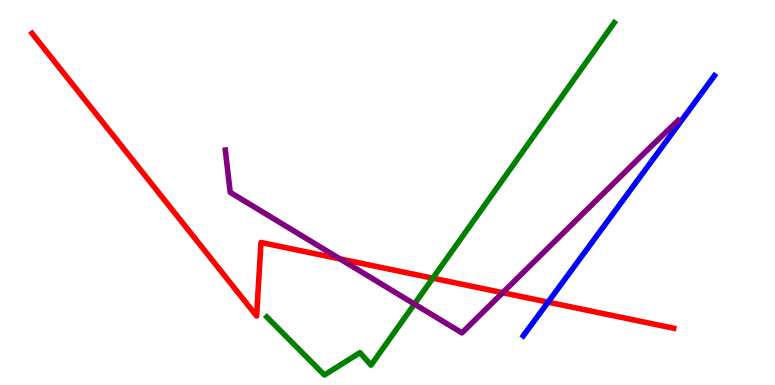[{'lines': ['blue', 'red'], 'intersections': [{'x': 7.07, 'y': 2.15}]}, {'lines': ['green', 'red'], 'intersections': [{'x': 5.58, 'y': 2.77}]}, {'lines': ['purple', 'red'], 'intersections': [{'x': 4.39, 'y': 3.28}, {'x': 6.49, 'y': 2.4}]}, {'lines': ['blue', 'green'], 'intersections': []}, {'lines': ['blue', 'purple'], 'intersections': []}, {'lines': ['green', 'purple'], 'intersections': [{'x': 5.35, 'y': 2.1}]}]